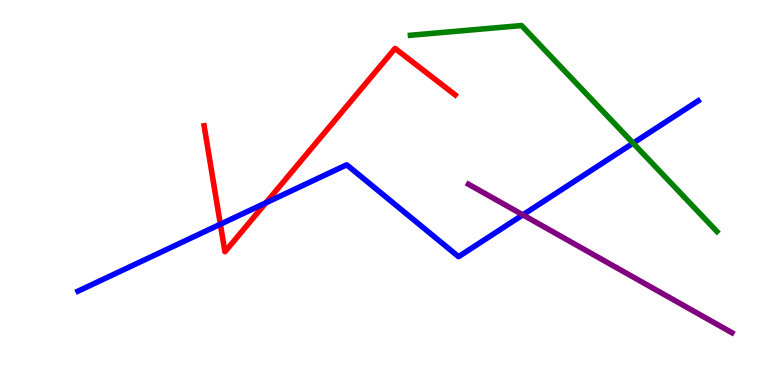[{'lines': ['blue', 'red'], 'intersections': [{'x': 2.84, 'y': 4.18}, {'x': 3.43, 'y': 4.73}]}, {'lines': ['green', 'red'], 'intersections': []}, {'lines': ['purple', 'red'], 'intersections': []}, {'lines': ['blue', 'green'], 'intersections': [{'x': 8.17, 'y': 6.28}]}, {'lines': ['blue', 'purple'], 'intersections': [{'x': 6.75, 'y': 4.42}]}, {'lines': ['green', 'purple'], 'intersections': []}]